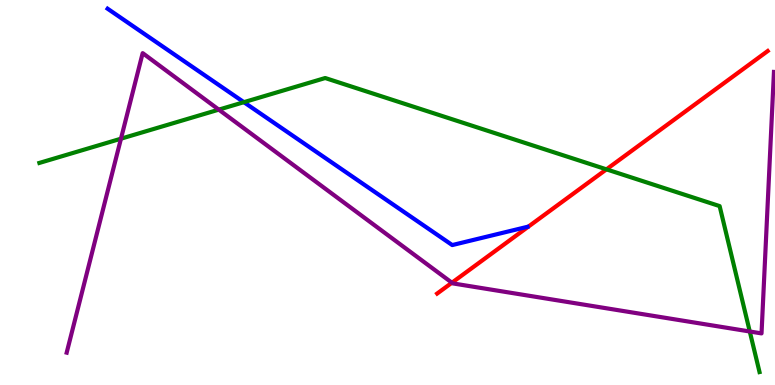[{'lines': ['blue', 'red'], 'intersections': []}, {'lines': ['green', 'red'], 'intersections': [{'x': 7.83, 'y': 5.6}]}, {'lines': ['purple', 'red'], 'intersections': [{'x': 5.83, 'y': 2.66}]}, {'lines': ['blue', 'green'], 'intersections': [{'x': 3.15, 'y': 7.35}]}, {'lines': ['blue', 'purple'], 'intersections': []}, {'lines': ['green', 'purple'], 'intersections': [{'x': 1.56, 'y': 6.4}, {'x': 2.82, 'y': 7.15}, {'x': 9.67, 'y': 1.39}]}]